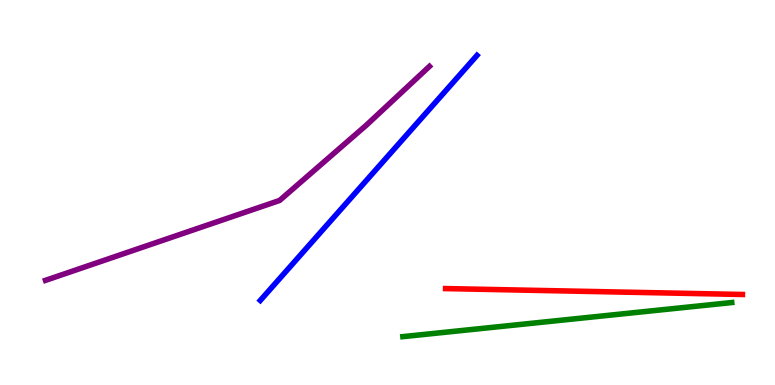[{'lines': ['blue', 'red'], 'intersections': []}, {'lines': ['green', 'red'], 'intersections': []}, {'lines': ['purple', 'red'], 'intersections': []}, {'lines': ['blue', 'green'], 'intersections': []}, {'lines': ['blue', 'purple'], 'intersections': []}, {'lines': ['green', 'purple'], 'intersections': []}]